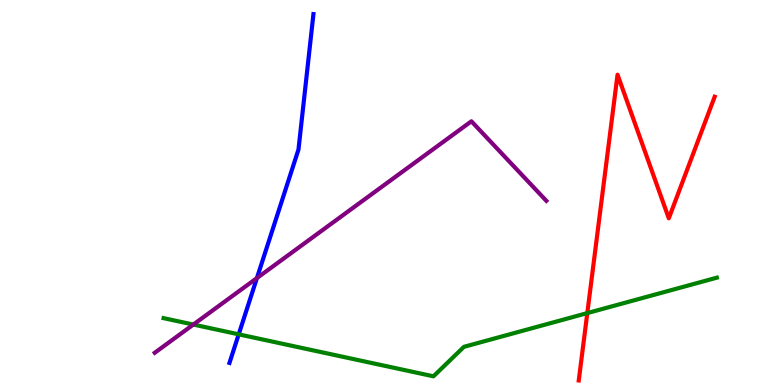[{'lines': ['blue', 'red'], 'intersections': []}, {'lines': ['green', 'red'], 'intersections': [{'x': 7.58, 'y': 1.87}]}, {'lines': ['purple', 'red'], 'intersections': []}, {'lines': ['blue', 'green'], 'intersections': [{'x': 3.08, 'y': 1.32}]}, {'lines': ['blue', 'purple'], 'intersections': [{'x': 3.31, 'y': 2.78}]}, {'lines': ['green', 'purple'], 'intersections': [{'x': 2.49, 'y': 1.57}]}]